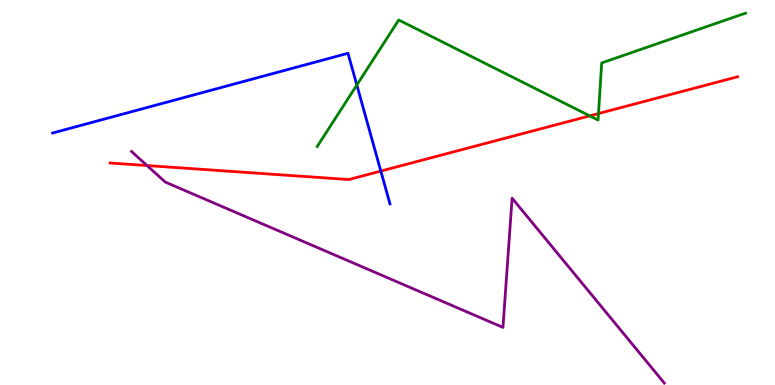[{'lines': ['blue', 'red'], 'intersections': [{'x': 4.91, 'y': 5.56}]}, {'lines': ['green', 'red'], 'intersections': [{'x': 7.61, 'y': 6.99}, {'x': 7.72, 'y': 7.05}]}, {'lines': ['purple', 'red'], 'intersections': [{'x': 1.9, 'y': 5.7}]}, {'lines': ['blue', 'green'], 'intersections': [{'x': 4.6, 'y': 7.79}]}, {'lines': ['blue', 'purple'], 'intersections': []}, {'lines': ['green', 'purple'], 'intersections': []}]